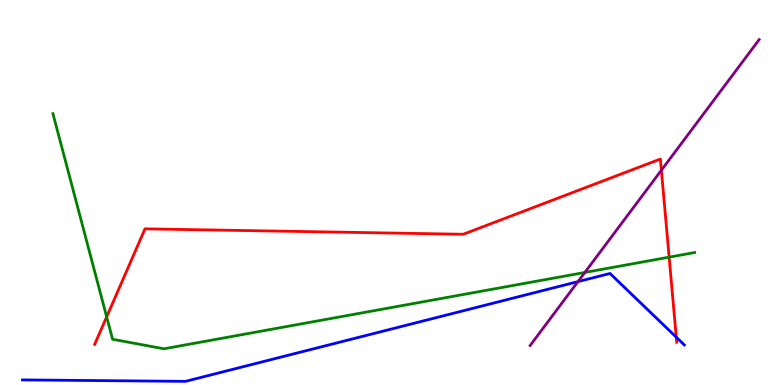[{'lines': ['blue', 'red'], 'intersections': [{'x': 8.73, 'y': 1.24}]}, {'lines': ['green', 'red'], 'intersections': [{'x': 1.38, 'y': 1.77}, {'x': 8.63, 'y': 3.32}]}, {'lines': ['purple', 'red'], 'intersections': [{'x': 8.53, 'y': 5.58}]}, {'lines': ['blue', 'green'], 'intersections': []}, {'lines': ['blue', 'purple'], 'intersections': [{'x': 7.46, 'y': 2.69}]}, {'lines': ['green', 'purple'], 'intersections': [{'x': 7.55, 'y': 2.92}]}]